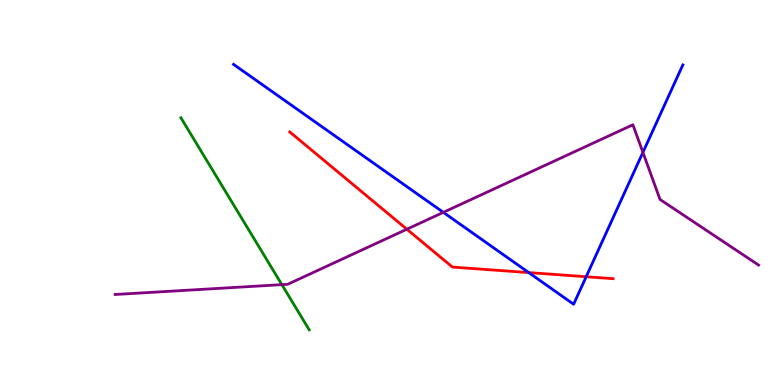[{'lines': ['blue', 'red'], 'intersections': [{'x': 6.82, 'y': 2.92}, {'x': 7.56, 'y': 2.81}]}, {'lines': ['green', 'red'], 'intersections': []}, {'lines': ['purple', 'red'], 'intersections': [{'x': 5.25, 'y': 4.05}]}, {'lines': ['blue', 'green'], 'intersections': []}, {'lines': ['blue', 'purple'], 'intersections': [{'x': 5.72, 'y': 4.48}, {'x': 8.3, 'y': 6.04}]}, {'lines': ['green', 'purple'], 'intersections': [{'x': 3.64, 'y': 2.61}]}]